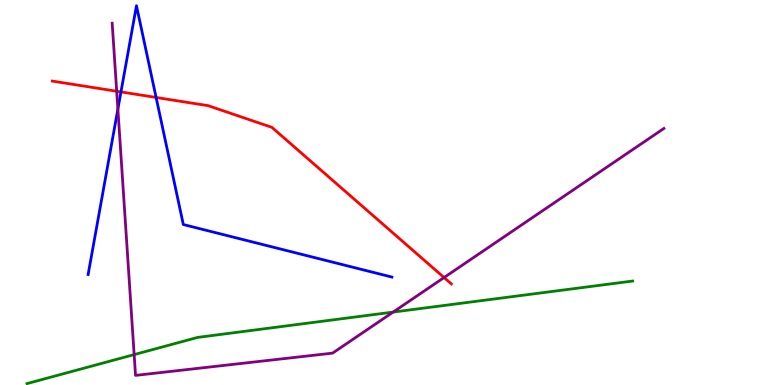[{'lines': ['blue', 'red'], 'intersections': [{'x': 1.56, 'y': 7.61}, {'x': 2.01, 'y': 7.47}]}, {'lines': ['green', 'red'], 'intersections': []}, {'lines': ['purple', 'red'], 'intersections': [{'x': 1.51, 'y': 7.63}, {'x': 5.73, 'y': 2.79}]}, {'lines': ['blue', 'green'], 'intersections': []}, {'lines': ['blue', 'purple'], 'intersections': [{'x': 1.52, 'y': 7.17}]}, {'lines': ['green', 'purple'], 'intersections': [{'x': 1.73, 'y': 0.79}, {'x': 5.07, 'y': 1.89}]}]